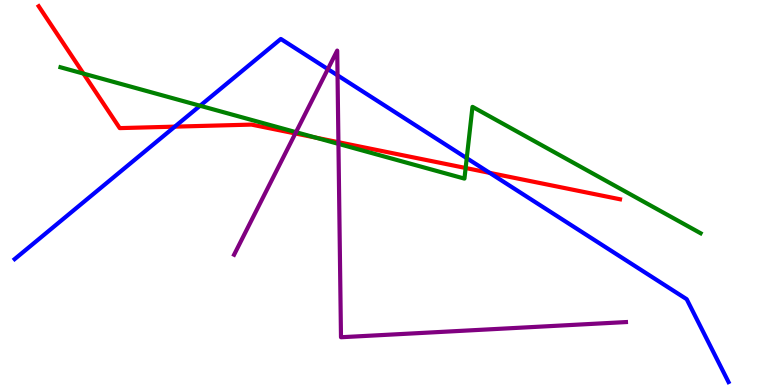[{'lines': ['blue', 'red'], 'intersections': [{'x': 2.26, 'y': 6.71}, {'x': 6.32, 'y': 5.51}]}, {'lines': ['green', 'red'], 'intersections': [{'x': 1.08, 'y': 8.09}, {'x': 4.07, 'y': 6.43}, {'x': 6.01, 'y': 5.64}]}, {'lines': ['purple', 'red'], 'intersections': [{'x': 3.81, 'y': 6.53}, {'x': 4.37, 'y': 6.31}]}, {'lines': ['blue', 'green'], 'intersections': [{'x': 2.58, 'y': 7.25}, {'x': 6.02, 'y': 5.89}]}, {'lines': ['blue', 'purple'], 'intersections': [{'x': 4.23, 'y': 8.21}, {'x': 4.36, 'y': 8.04}]}, {'lines': ['green', 'purple'], 'intersections': [{'x': 3.82, 'y': 6.57}, {'x': 4.37, 'y': 6.26}]}]